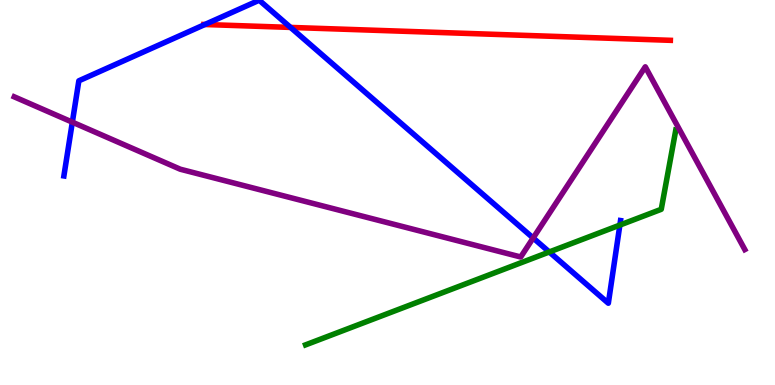[{'lines': ['blue', 'red'], 'intersections': [{'x': 2.64, 'y': 9.36}, {'x': 3.75, 'y': 9.29}]}, {'lines': ['green', 'red'], 'intersections': []}, {'lines': ['purple', 'red'], 'intersections': []}, {'lines': ['blue', 'green'], 'intersections': [{'x': 7.09, 'y': 3.46}, {'x': 8.0, 'y': 4.15}]}, {'lines': ['blue', 'purple'], 'intersections': [{'x': 0.933, 'y': 6.83}, {'x': 6.88, 'y': 3.82}]}, {'lines': ['green', 'purple'], 'intersections': []}]